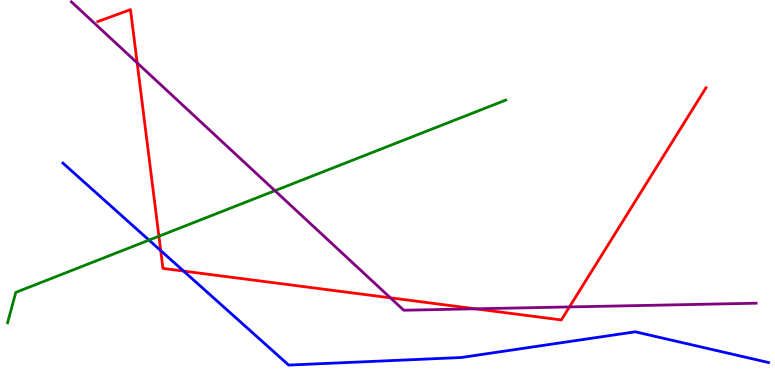[{'lines': ['blue', 'red'], 'intersections': [{'x': 2.07, 'y': 3.49}, {'x': 2.37, 'y': 2.96}]}, {'lines': ['green', 'red'], 'intersections': [{'x': 2.05, 'y': 3.86}]}, {'lines': ['purple', 'red'], 'intersections': [{'x': 1.77, 'y': 8.37}, {'x': 5.04, 'y': 2.26}, {'x': 6.13, 'y': 1.98}, {'x': 7.35, 'y': 2.03}]}, {'lines': ['blue', 'green'], 'intersections': [{'x': 1.92, 'y': 3.76}]}, {'lines': ['blue', 'purple'], 'intersections': []}, {'lines': ['green', 'purple'], 'intersections': [{'x': 3.55, 'y': 5.05}]}]